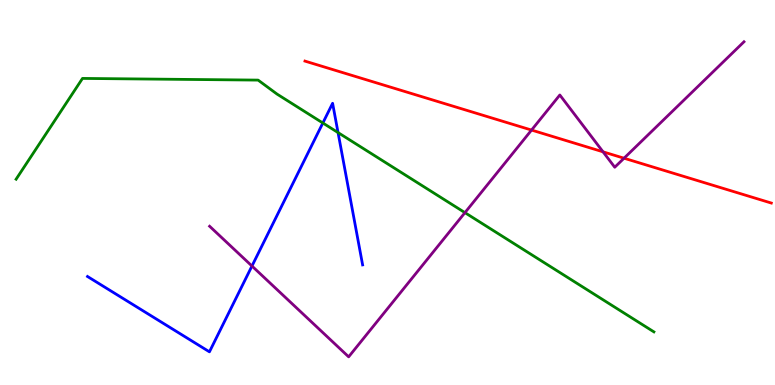[{'lines': ['blue', 'red'], 'intersections': []}, {'lines': ['green', 'red'], 'intersections': []}, {'lines': ['purple', 'red'], 'intersections': [{'x': 6.86, 'y': 6.62}, {'x': 7.78, 'y': 6.06}, {'x': 8.05, 'y': 5.89}]}, {'lines': ['blue', 'green'], 'intersections': [{'x': 4.17, 'y': 6.81}, {'x': 4.36, 'y': 6.56}]}, {'lines': ['blue', 'purple'], 'intersections': [{'x': 3.25, 'y': 3.09}]}, {'lines': ['green', 'purple'], 'intersections': [{'x': 6.0, 'y': 4.48}]}]